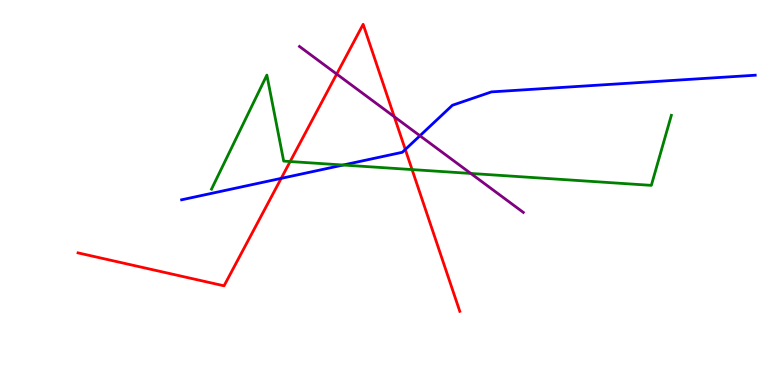[{'lines': ['blue', 'red'], 'intersections': [{'x': 3.63, 'y': 5.37}, {'x': 5.23, 'y': 6.12}]}, {'lines': ['green', 'red'], 'intersections': [{'x': 3.74, 'y': 5.8}, {'x': 5.32, 'y': 5.6}]}, {'lines': ['purple', 'red'], 'intersections': [{'x': 4.34, 'y': 8.08}, {'x': 5.09, 'y': 6.97}]}, {'lines': ['blue', 'green'], 'intersections': [{'x': 4.43, 'y': 5.71}]}, {'lines': ['blue', 'purple'], 'intersections': [{'x': 5.42, 'y': 6.47}]}, {'lines': ['green', 'purple'], 'intersections': [{'x': 6.07, 'y': 5.49}]}]